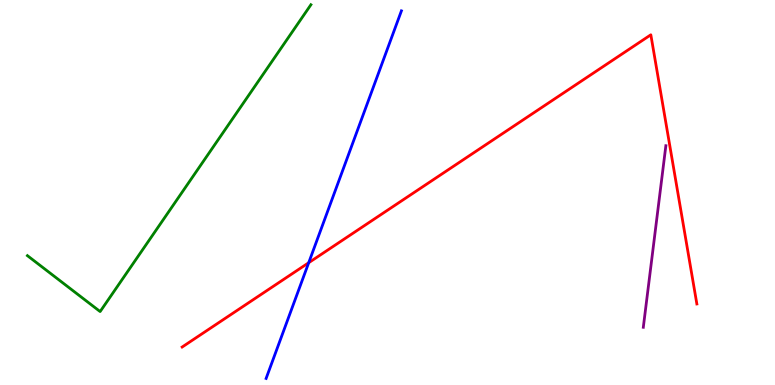[{'lines': ['blue', 'red'], 'intersections': [{'x': 3.98, 'y': 3.18}]}, {'lines': ['green', 'red'], 'intersections': []}, {'lines': ['purple', 'red'], 'intersections': []}, {'lines': ['blue', 'green'], 'intersections': []}, {'lines': ['blue', 'purple'], 'intersections': []}, {'lines': ['green', 'purple'], 'intersections': []}]